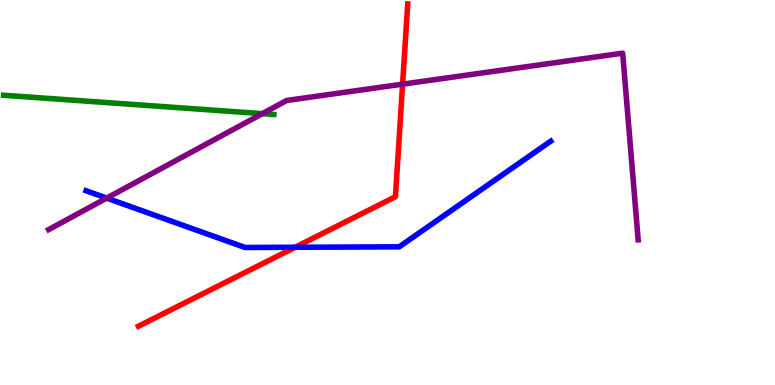[{'lines': ['blue', 'red'], 'intersections': [{'x': 3.81, 'y': 3.58}]}, {'lines': ['green', 'red'], 'intersections': []}, {'lines': ['purple', 'red'], 'intersections': [{'x': 5.19, 'y': 7.81}]}, {'lines': ['blue', 'green'], 'intersections': []}, {'lines': ['blue', 'purple'], 'intersections': [{'x': 1.38, 'y': 4.85}]}, {'lines': ['green', 'purple'], 'intersections': [{'x': 3.39, 'y': 7.05}]}]